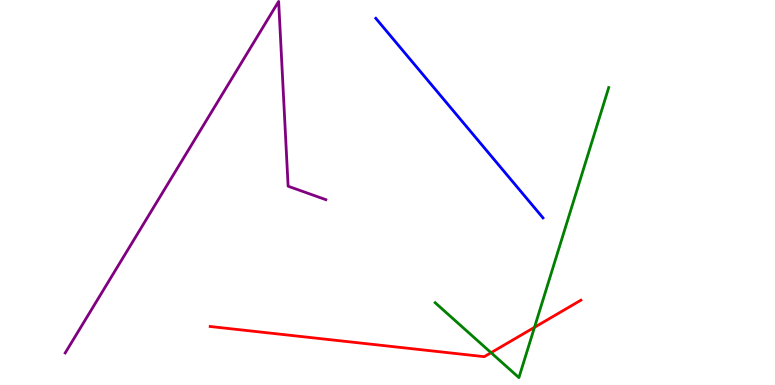[{'lines': ['blue', 'red'], 'intersections': []}, {'lines': ['green', 'red'], 'intersections': [{'x': 6.34, 'y': 0.839}, {'x': 6.9, 'y': 1.5}]}, {'lines': ['purple', 'red'], 'intersections': []}, {'lines': ['blue', 'green'], 'intersections': []}, {'lines': ['blue', 'purple'], 'intersections': []}, {'lines': ['green', 'purple'], 'intersections': []}]